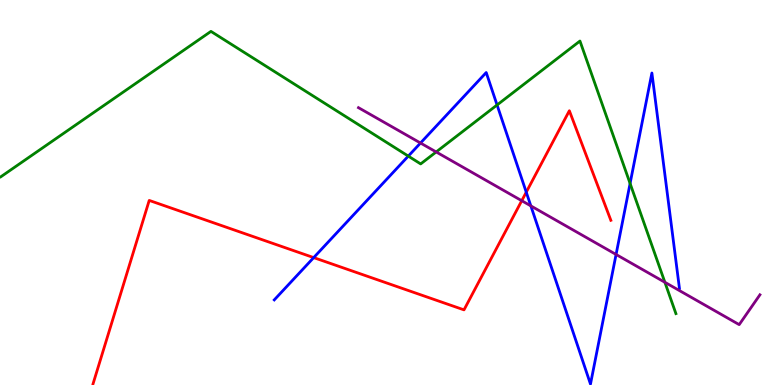[{'lines': ['blue', 'red'], 'intersections': [{'x': 4.05, 'y': 3.31}, {'x': 6.79, 'y': 5.01}]}, {'lines': ['green', 'red'], 'intersections': []}, {'lines': ['purple', 'red'], 'intersections': [{'x': 6.73, 'y': 4.79}]}, {'lines': ['blue', 'green'], 'intersections': [{'x': 5.27, 'y': 5.95}, {'x': 6.41, 'y': 7.27}, {'x': 8.13, 'y': 5.23}]}, {'lines': ['blue', 'purple'], 'intersections': [{'x': 5.43, 'y': 6.29}, {'x': 6.85, 'y': 4.65}, {'x': 7.95, 'y': 3.39}]}, {'lines': ['green', 'purple'], 'intersections': [{'x': 5.63, 'y': 6.05}, {'x': 8.58, 'y': 2.67}]}]